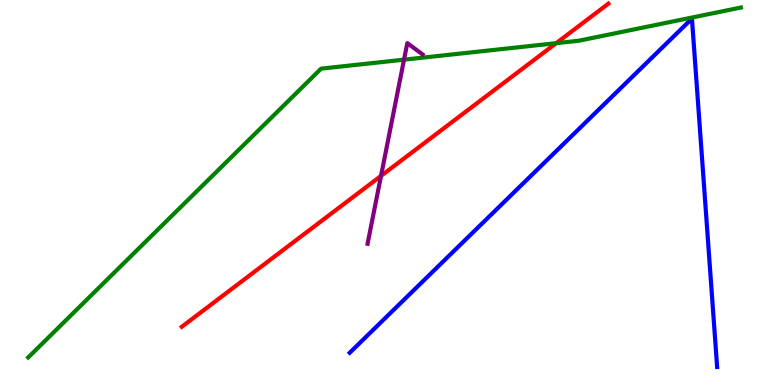[{'lines': ['blue', 'red'], 'intersections': []}, {'lines': ['green', 'red'], 'intersections': [{'x': 7.18, 'y': 8.88}]}, {'lines': ['purple', 'red'], 'intersections': [{'x': 4.92, 'y': 5.43}]}, {'lines': ['blue', 'green'], 'intersections': []}, {'lines': ['blue', 'purple'], 'intersections': []}, {'lines': ['green', 'purple'], 'intersections': [{'x': 5.21, 'y': 8.45}]}]